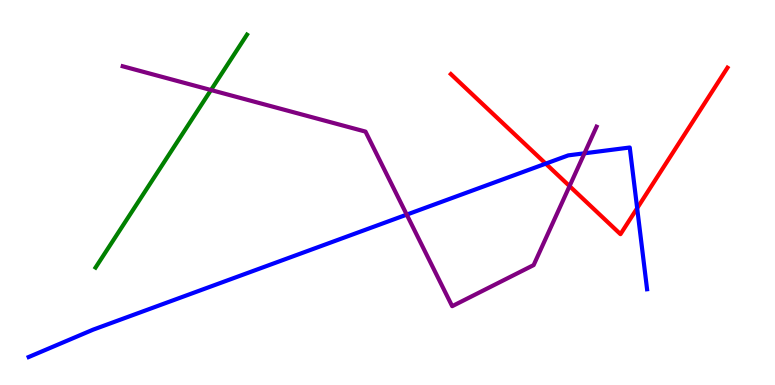[{'lines': ['blue', 'red'], 'intersections': [{'x': 7.04, 'y': 5.75}, {'x': 8.22, 'y': 4.59}]}, {'lines': ['green', 'red'], 'intersections': []}, {'lines': ['purple', 'red'], 'intersections': [{'x': 7.35, 'y': 5.17}]}, {'lines': ['blue', 'green'], 'intersections': []}, {'lines': ['blue', 'purple'], 'intersections': [{'x': 5.25, 'y': 4.43}, {'x': 7.54, 'y': 6.02}]}, {'lines': ['green', 'purple'], 'intersections': [{'x': 2.72, 'y': 7.66}]}]